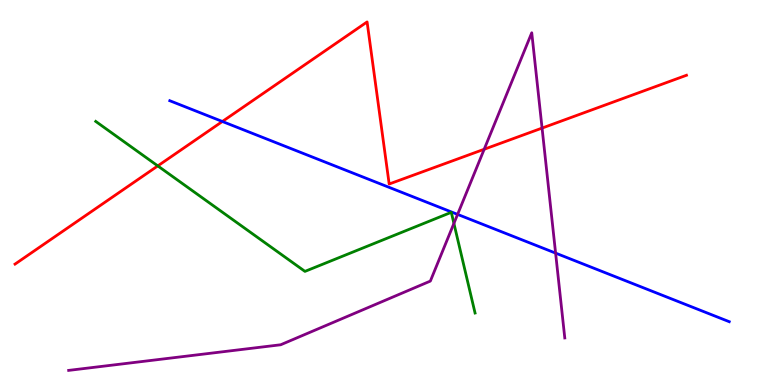[{'lines': ['blue', 'red'], 'intersections': [{'x': 2.87, 'y': 6.84}]}, {'lines': ['green', 'red'], 'intersections': [{'x': 2.04, 'y': 5.69}]}, {'lines': ['purple', 'red'], 'intersections': [{'x': 6.25, 'y': 6.12}, {'x': 6.99, 'y': 6.67}]}, {'lines': ['blue', 'green'], 'intersections': []}, {'lines': ['blue', 'purple'], 'intersections': [{'x': 5.9, 'y': 4.43}, {'x': 7.17, 'y': 3.43}]}, {'lines': ['green', 'purple'], 'intersections': [{'x': 5.86, 'y': 4.2}]}]